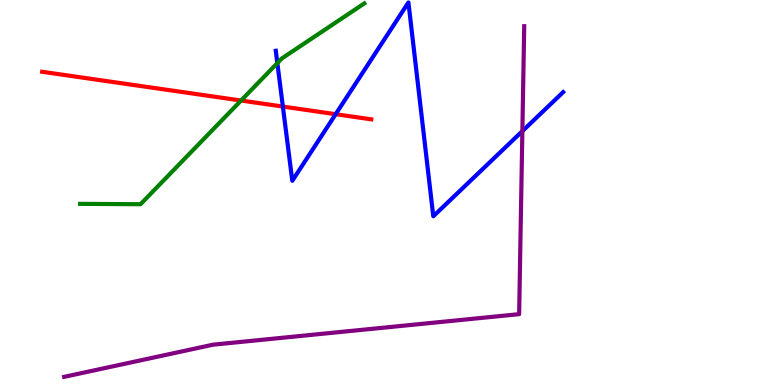[{'lines': ['blue', 'red'], 'intersections': [{'x': 3.65, 'y': 7.23}, {'x': 4.33, 'y': 7.03}]}, {'lines': ['green', 'red'], 'intersections': [{'x': 3.11, 'y': 7.39}]}, {'lines': ['purple', 'red'], 'intersections': []}, {'lines': ['blue', 'green'], 'intersections': [{'x': 3.58, 'y': 8.36}]}, {'lines': ['blue', 'purple'], 'intersections': [{'x': 6.74, 'y': 6.59}]}, {'lines': ['green', 'purple'], 'intersections': []}]